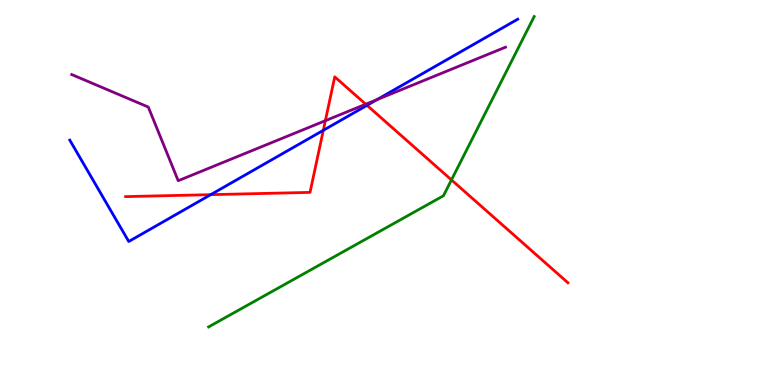[{'lines': ['blue', 'red'], 'intersections': [{'x': 2.72, 'y': 4.94}, {'x': 4.17, 'y': 6.62}, {'x': 4.74, 'y': 7.26}]}, {'lines': ['green', 'red'], 'intersections': [{'x': 5.83, 'y': 5.33}]}, {'lines': ['purple', 'red'], 'intersections': [{'x': 4.2, 'y': 6.87}, {'x': 4.72, 'y': 7.29}]}, {'lines': ['blue', 'green'], 'intersections': []}, {'lines': ['blue', 'purple'], 'intersections': [{'x': 4.87, 'y': 7.41}]}, {'lines': ['green', 'purple'], 'intersections': []}]